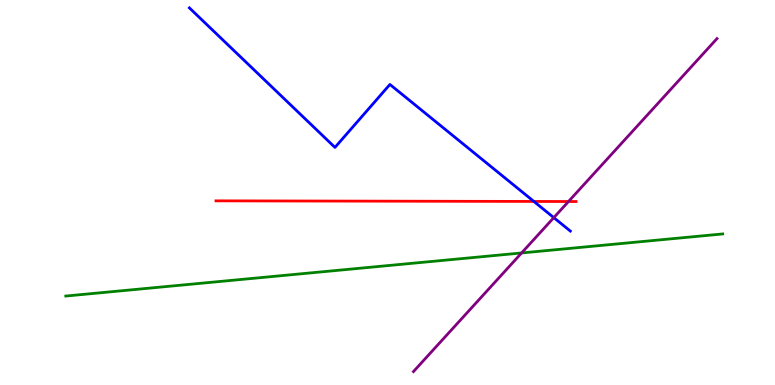[{'lines': ['blue', 'red'], 'intersections': [{'x': 6.89, 'y': 4.77}]}, {'lines': ['green', 'red'], 'intersections': []}, {'lines': ['purple', 'red'], 'intersections': [{'x': 7.34, 'y': 4.77}]}, {'lines': ['blue', 'green'], 'intersections': []}, {'lines': ['blue', 'purple'], 'intersections': [{'x': 7.15, 'y': 4.35}]}, {'lines': ['green', 'purple'], 'intersections': [{'x': 6.73, 'y': 3.43}]}]